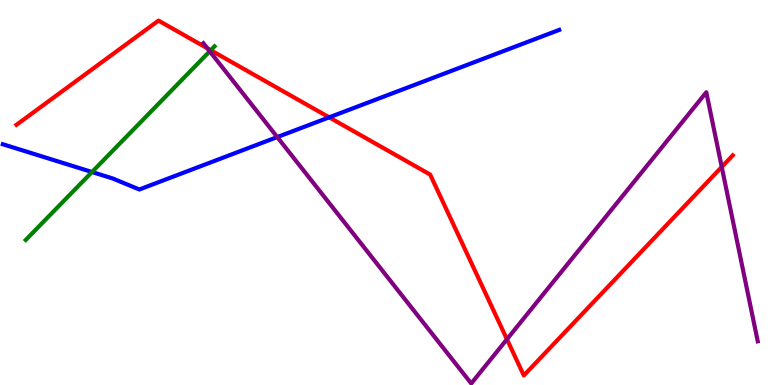[{'lines': ['blue', 'red'], 'intersections': [{'x': 4.25, 'y': 6.95}]}, {'lines': ['green', 'red'], 'intersections': [{'x': 2.72, 'y': 8.7}]}, {'lines': ['purple', 'red'], 'intersections': [{'x': 2.68, 'y': 8.75}, {'x': 6.54, 'y': 1.19}, {'x': 9.31, 'y': 5.66}]}, {'lines': ['blue', 'green'], 'intersections': [{'x': 1.19, 'y': 5.53}]}, {'lines': ['blue', 'purple'], 'intersections': [{'x': 3.58, 'y': 6.44}]}, {'lines': ['green', 'purple'], 'intersections': [{'x': 2.71, 'y': 8.67}]}]